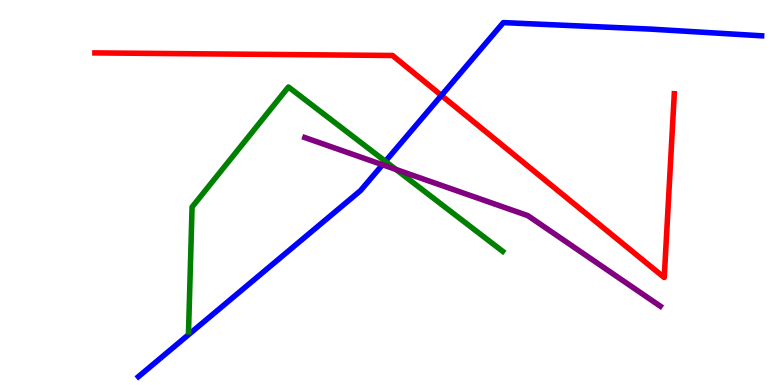[{'lines': ['blue', 'red'], 'intersections': [{'x': 5.7, 'y': 7.52}]}, {'lines': ['green', 'red'], 'intersections': []}, {'lines': ['purple', 'red'], 'intersections': []}, {'lines': ['blue', 'green'], 'intersections': [{'x': 4.97, 'y': 5.81}]}, {'lines': ['blue', 'purple'], 'intersections': [{'x': 4.94, 'y': 5.72}]}, {'lines': ['green', 'purple'], 'intersections': [{'x': 5.11, 'y': 5.6}]}]